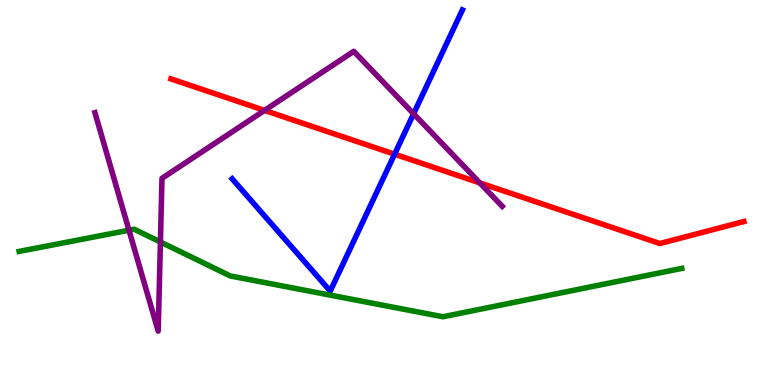[{'lines': ['blue', 'red'], 'intersections': [{'x': 5.09, 'y': 6.0}]}, {'lines': ['green', 'red'], 'intersections': []}, {'lines': ['purple', 'red'], 'intersections': [{'x': 3.41, 'y': 7.13}, {'x': 6.19, 'y': 5.25}]}, {'lines': ['blue', 'green'], 'intersections': []}, {'lines': ['blue', 'purple'], 'intersections': [{'x': 5.34, 'y': 7.04}]}, {'lines': ['green', 'purple'], 'intersections': [{'x': 1.66, 'y': 4.02}, {'x': 2.07, 'y': 3.71}]}]